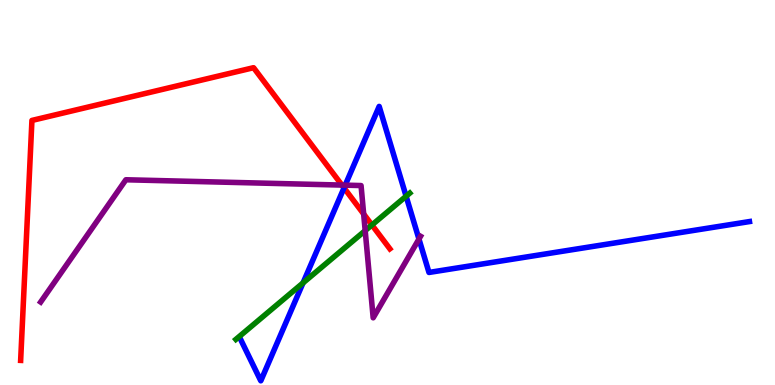[{'lines': ['blue', 'red'], 'intersections': [{'x': 4.44, 'y': 5.12}]}, {'lines': ['green', 'red'], 'intersections': [{'x': 4.8, 'y': 4.16}]}, {'lines': ['purple', 'red'], 'intersections': [{'x': 4.41, 'y': 5.19}, {'x': 4.69, 'y': 4.44}]}, {'lines': ['blue', 'green'], 'intersections': [{'x': 3.91, 'y': 2.65}, {'x': 5.24, 'y': 4.9}]}, {'lines': ['blue', 'purple'], 'intersections': [{'x': 4.45, 'y': 5.19}, {'x': 5.41, 'y': 3.79}]}, {'lines': ['green', 'purple'], 'intersections': [{'x': 4.71, 'y': 4.01}]}]